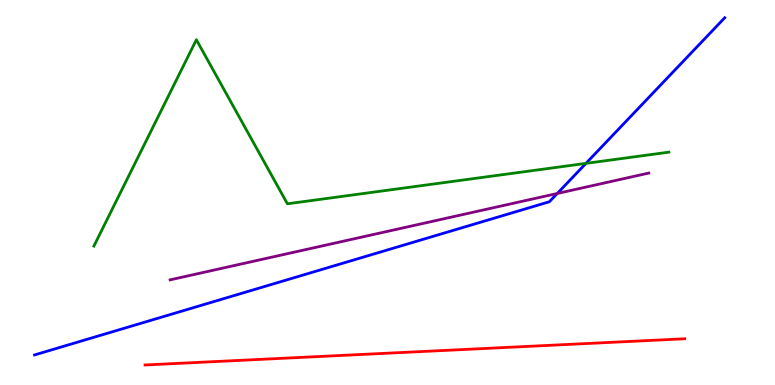[{'lines': ['blue', 'red'], 'intersections': []}, {'lines': ['green', 'red'], 'intersections': []}, {'lines': ['purple', 'red'], 'intersections': []}, {'lines': ['blue', 'green'], 'intersections': [{'x': 7.56, 'y': 5.76}]}, {'lines': ['blue', 'purple'], 'intersections': [{'x': 7.19, 'y': 4.97}]}, {'lines': ['green', 'purple'], 'intersections': []}]